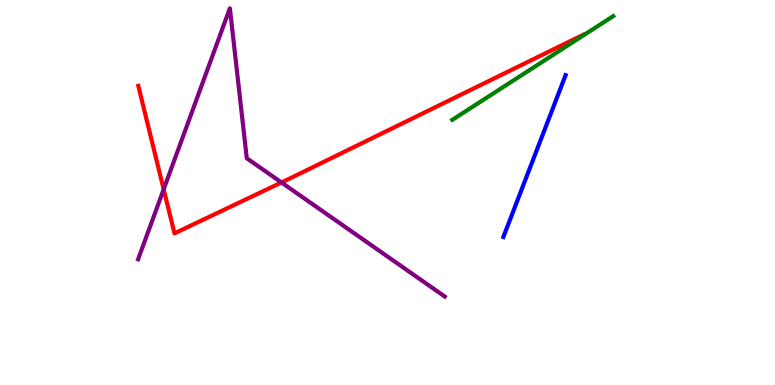[{'lines': ['blue', 'red'], 'intersections': []}, {'lines': ['green', 'red'], 'intersections': []}, {'lines': ['purple', 'red'], 'intersections': [{'x': 2.11, 'y': 5.08}, {'x': 3.63, 'y': 5.26}]}, {'lines': ['blue', 'green'], 'intersections': []}, {'lines': ['blue', 'purple'], 'intersections': []}, {'lines': ['green', 'purple'], 'intersections': []}]